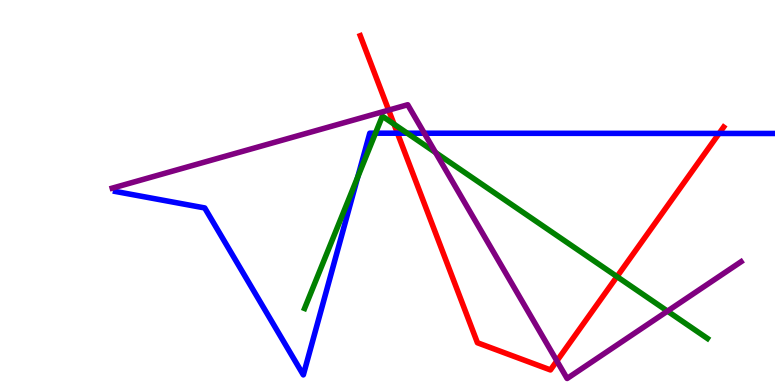[{'lines': ['blue', 'red'], 'intersections': [{'x': 5.13, 'y': 6.54}, {'x': 9.28, 'y': 6.53}]}, {'lines': ['green', 'red'], 'intersections': [{'x': 5.08, 'y': 6.78}, {'x': 7.96, 'y': 2.82}]}, {'lines': ['purple', 'red'], 'intersections': [{'x': 5.01, 'y': 7.14}, {'x': 7.19, 'y': 0.625}]}, {'lines': ['blue', 'green'], 'intersections': [{'x': 4.62, 'y': 5.4}, {'x': 4.84, 'y': 6.54}, {'x': 5.26, 'y': 6.54}]}, {'lines': ['blue', 'purple'], 'intersections': [{'x': 5.47, 'y': 6.54}]}, {'lines': ['green', 'purple'], 'intersections': [{'x': 5.62, 'y': 6.04}, {'x': 8.61, 'y': 1.92}]}]